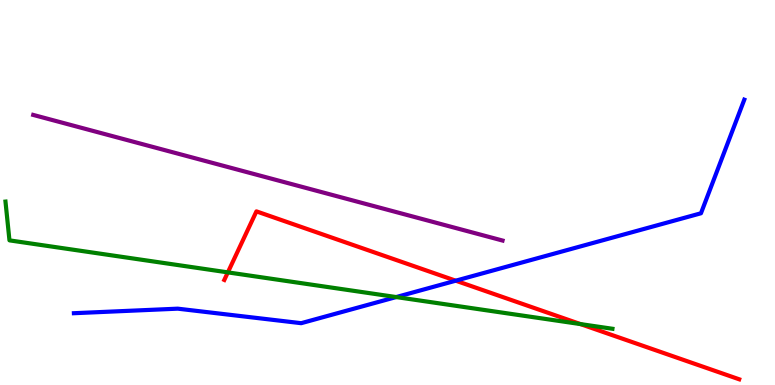[{'lines': ['blue', 'red'], 'intersections': [{'x': 5.88, 'y': 2.71}]}, {'lines': ['green', 'red'], 'intersections': [{'x': 2.94, 'y': 2.93}, {'x': 7.49, 'y': 1.58}]}, {'lines': ['purple', 'red'], 'intersections': []}, {'lines': ['blue', 'green'], 'intersections': [{'x': 5.11, 'y': 2.28}]}, {'lines': ['blue', 'purple'], 'intersections': []}, {'lines': ['green', 'purple'], 'intersections': []}]